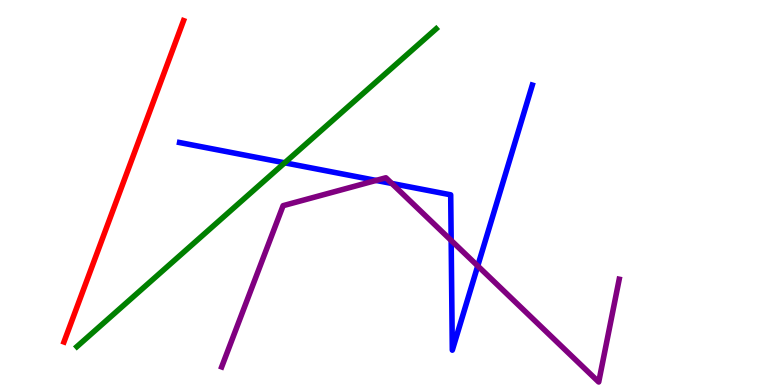[{'lines': ['blue', 'red'], 'intersections': []}, {'lines': ['green', 'red'], 'intersections': []}, {'lines': ['purple', 'red'], 'intersections': []}, {'lines': ['blue', 'green'], 'intersections': [{'x': 3.67, 'y': 5.77}]}, {'lines': ['blue', 'purple'], 'intersections': [{'x': 4.85, 'y': 5.31}, {'x': 5.06, 'y': 5.23}, {'x': 5.82, 'y': 3.76}, {'x': 6.16, 'y': 3.09}]}, {'lines': ['green', 'purple'], 'intersections': []}]